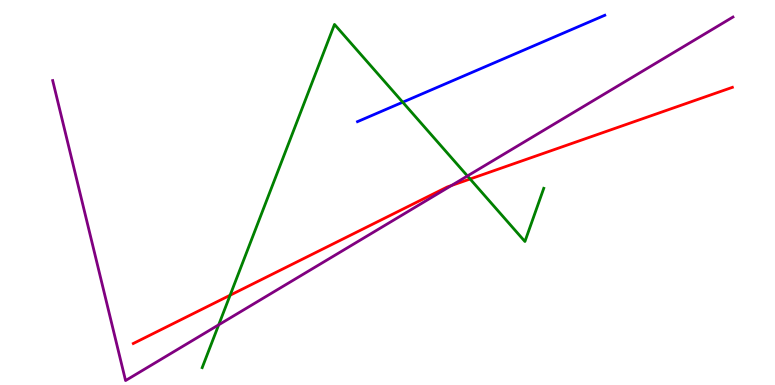[{'lines': ['blue', 'red'], 'intersections': []}, {'lines': ['green', 'red'], 'intersections': [{'x': 2.97, 'y': 2.33}, {'x': 6.07, 'y': 5.35}]}, {'lines': ['purple', 'red'], 'intersections': [{'x': 5.83, 'y': 5.18}]}, {'lines': ['blue', 'green'], 'intersections': [{'x': 5.2, 'y': 7.35}]}, {'lines': ['blue', 'purple'], 'intersections': []}, {'lines': ['green', 'purple'], 'intersections': [{'x': 2.82, 'y': 1.56}, {'x': 6.03, 'y': 5.43}]}]